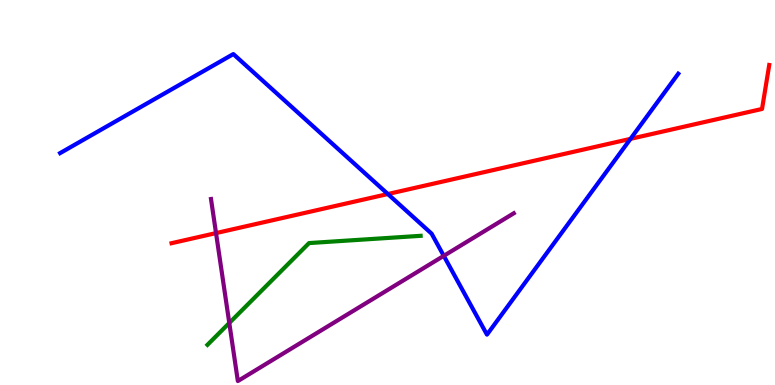[{'lines': ['blue', 'red'], 'intersections': [{'x': 5.0, 'y': 4.96}, {'x': 8.14, 'y': 6.39}]}, {'lines': ['green', 'red'], 'intersections': []}, {'lines': ['purple', 'red'], 'intersections': [{'x': 2.79, 'y': 3.95}]}, {'lines': ['blue', 'green'], 'intersections': []}, {'lines': ['blue', 'purple'], 'intersections': [{'x': 5.73, 'y': 3.35}]}, {'lines': ['green', 'purple'], 'intersections': [{'x': 2.96, 'y': 1.61}]}]